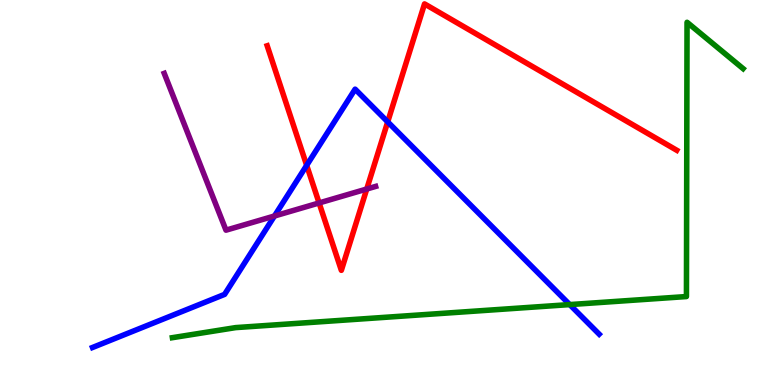[{'lines': ['blue', 'red'], 'intersections': [{'x': 3.96, 'y': 5.71}, {'x': 5.0, 'y': 6.83}]}, {'lines': ['green', 'red'], 'intersections': []}, {'lines': ['purple', 'red'], 'intersections': [{'x': 4.12, 'y': 4.73}, {'x': 4.73, 'y': 5.09}]}, {'lines': ['blue', 'green'], 'intersections': [{'x': 7.35, 'y': 2.09}]}, {'lines': ['blue', 'purple'], 'intersections': [{'x': 3.54, 'y': 4.39}]}, {'lines': ['green', 'purple'], 'intersections': []}]